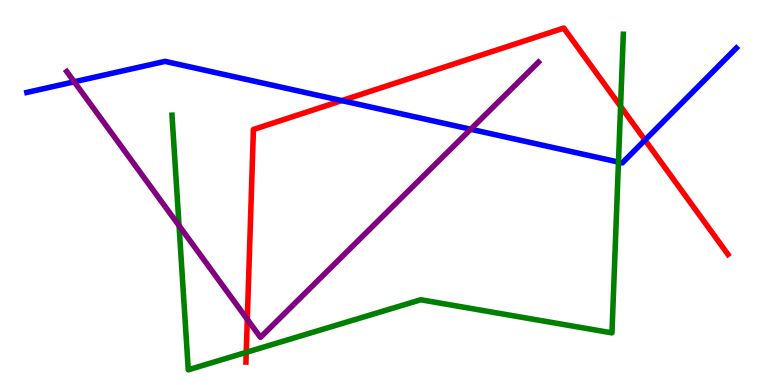[{'lines': ['blue', 'red'], 'intersections': [{'x': 4.41, 'y': 7.39}, {'x': 8.32, 'y': 6.36}]}, {'lines': ['green', 'red'], 'intersections': [{'x': 3.18, 'y': 0.848}, {'x': 8.01, 'y': 7.24}]}, {'lines': ['purple', 'red'], 'intersections': [{'x': 3.19, 'y': 1.71}]}, {'lines': ['blue', 'green'], 'intersections': [{'x': 7.98, 'y': 5.79}]}, {'lines': ['blue', 'purple'], 'intersections': [{'x': 0.958, 'y': 7.88}, {'x': 6.07, 'y': 6.64}]}, {'lines': ['green', 'purple'], 'intersections': [{'x': 2.31, 'y': 4.14}]}]